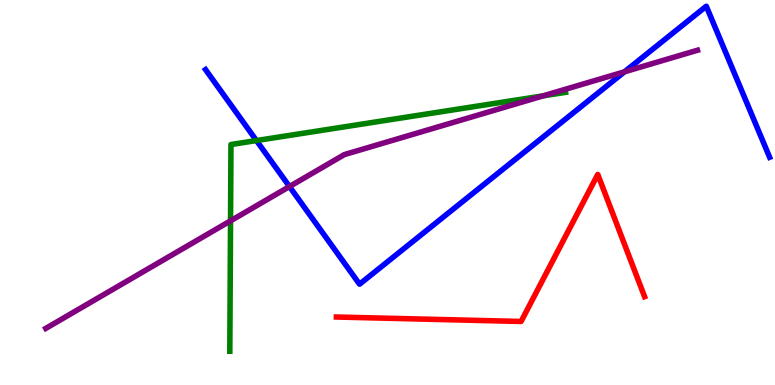[{'lines': ['blue', 'red'], 'intersections': []}, {'lines': ['green', 'red'], 'intersections': []}, {'lines': ['purple', 'red'], 'intersections': []}, {'lines': ['blue', 'green'], 'intersections': [{'x': 3.31, 'y': 6.35}]}, {'lines': ['blue', 'purple'], 'intersections': [{'x': 3.74, 'y': 5.15}, {'x': 8.06, 'y': 8.13}]}, {'lines': ['green', 'purple'], 'intersections': [{'x': 2.97, 'y': 4.26}, {'x': 7.01, 'y': 7.51}]}]